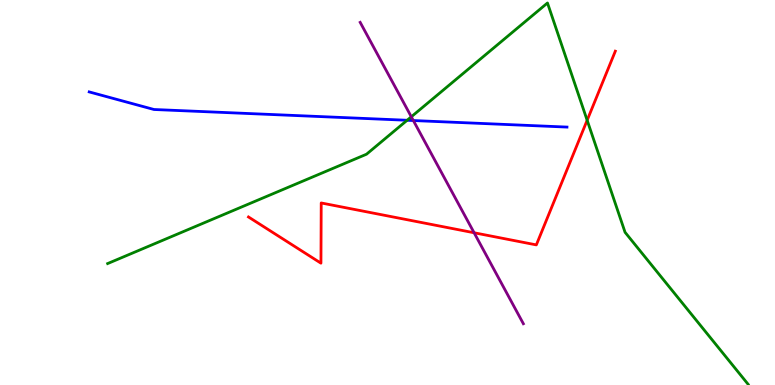[{'lines': ['blue', 'red'], 'intersections': []}, {'lines': ['green', 'red'], 'intersections': [{'x': 7.58, 'y': 6.88}]}, {'lines': ['purple', 'red'], 'intersections': [{'x': 6.12, 'y': 3.95}]}, {'lines': ['blue', 'green'], 'intersections': [{'x': 5.25, 'y': 6.88}]}, {'lines': ['blue', 'purple'], 'intersections': [{'x': 5.33, 'y': 6.87}]}, {'lines': ['green', 'purple'], 'intersections': [{'x': 5.31, 'y': 6.97}]}]